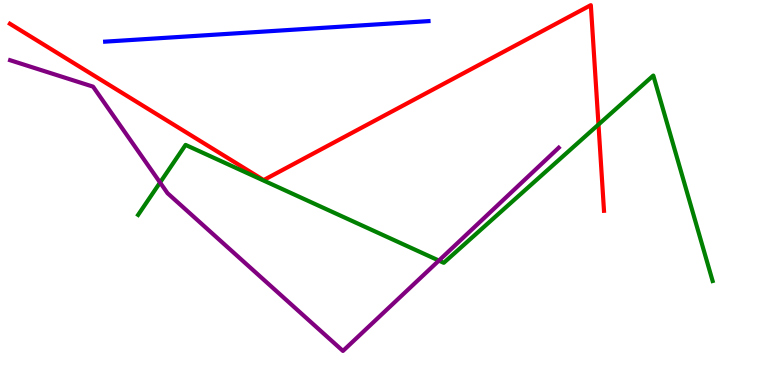[{'lines': ['blue', 'red'], 'intersections': []}, {'lines': ['green', 'red'], 'intersections': [{'x': 7.72, 'y': 6.77}]}, {'lines': ['purple', 'red'], 'intersections': []}, {'lines': ['blue', 'green'], 'intersections': []}, {'lines': ['blue', 'purple'], 'intersections': []}, {'lines': ['green', 'purple'], 'intersections': [{'x': 2.07, 'y': 5.26}, {'x': 5.66, 'y': 3.23}]}]